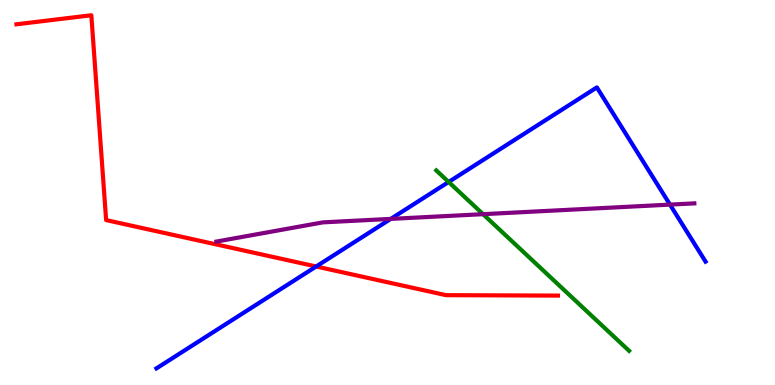[{'lines': ['blue', 'red'], 'intersections': [{'x': 4.08, 'y': 3.08}]}, {'lines': ['green', 'red'], 'intersections': []}, {'lines': ['purple', 'red'], 'intersections': []}, {'lines': ['blue', 'green'], 'intersections': [{'x': 5.79, 'y': 5.27}]}, {'lines': ['blue', 'purple'], 'intersections': [{'x': 5.04, 'y': 4.31}, {'x': 8.65, 'y': 4.69}]}, {'lines': ['green', 'purple'], 'intersections': [{'x': 6.23, 'y': 4.44}]}]